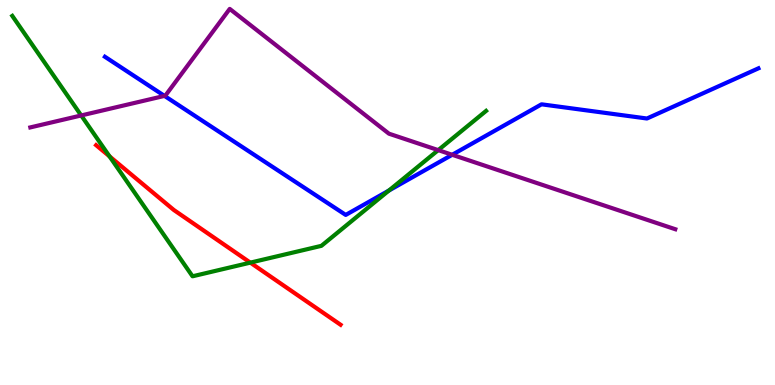[{'lines': ['blue', 'red'], 'intersections': []}, {'lines': ['green', 'red'], 'intersections': [{'x': 1.41, 'y': 5.94}, {'x': 3.23, 'y': 3.18}]}, {'lines': ['purple', 'red'], 'intersections': []}, {'lines': ['blue', 'green'], 'intersections': [{'x': 5.02, 'y': 5.05}]}, {'lines': ['blue', 'purple'], 'intersections': [{'x': 2.12, 'y': 7.51}, {'x': 5.83, 'y': 5.98}]}, {'lines': ['green', 'purple'], 'intersections': [{'x': 1.05, 'y': 7.0}, {'x': 5.65, 'y': 6.1}]}]